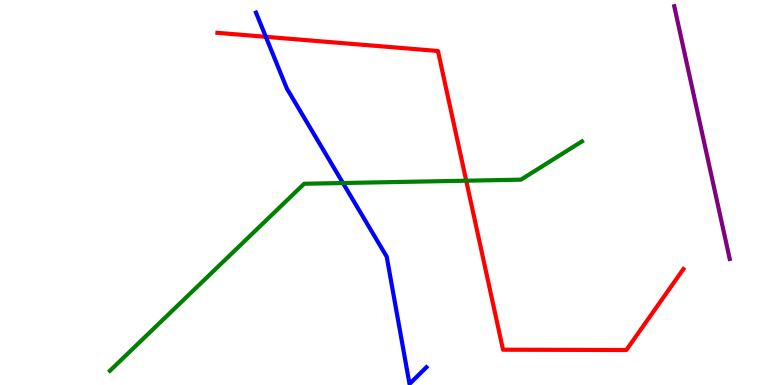[{'lines': ['blue', 'red'], 'intersections': [{'x': 3.43, 'y': 9.04}]}, {'lines': ['green', 'red'], 'intersections': [{'x': 6.02, 'y': 5.31}]}, {'lines': ['purple', 'red'], 'intersections': []}, {'lines': ['blue', 'green'], 'intersections': [{'x': 4.43, 'y': 5.25}]}, {'lines': ['blue', 'purple'], 'intersections': []}, {'lines': ['green', 'purple'], 'intersections': []}]